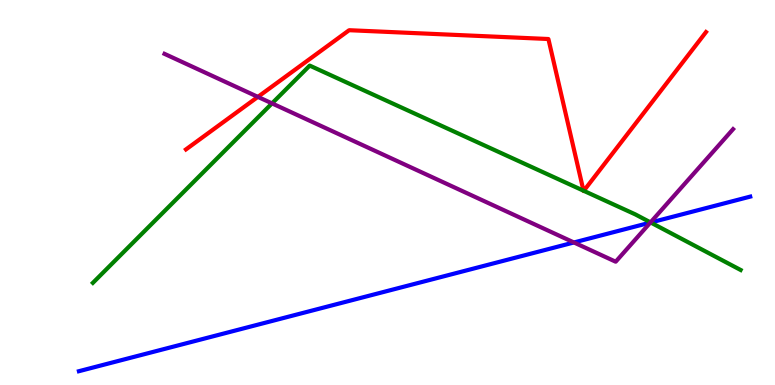[{'lines': ['blue', 'red'], 'intersections': []}, {'lines': ['green', 'red'], 'intersections': [{'x': 7.53, 'y': 5.05}, {'x': 7.53, 'y': 5.04}]}, {'lines': ['purple', 'red'], 'intersections': [{'x': 3.33, 'y': 7.48}]}, {'lines': ['blue', 'green'], 'intersections': [{'x': 8.4, 'y': 4.22}]}, {'lines': ['blue', 'purple'], 'intersections': [{'x': 7.41, 'y': 3.7}, {'x': 8.39, 'y': 4.22}]}, {'lines': ['green', 'purple'], 'intersections': [{'x': 3.51, 'y': 7.31}, {'x': 8.39, 'y': 4.22}]}]